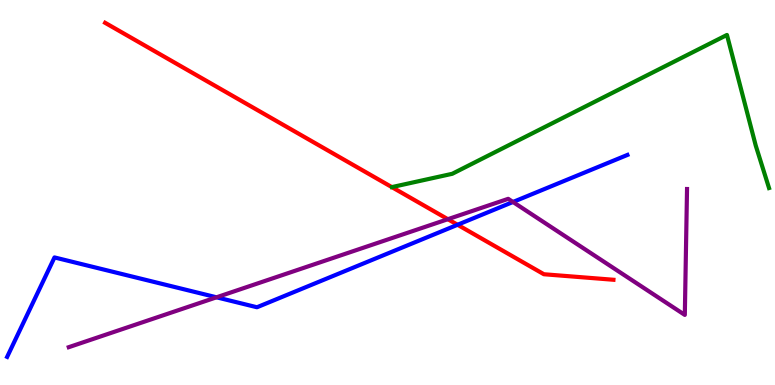[{'lines': ['blue', 'red'], 'intersections': [{'x': 5.9, 'y': 4.16}]}, {'lines': ['green', 'red'], 'intersections': []}, {'lines': ['purple', 'red'], 'intersections': [{'x': 5.78, 'y': 4.31}]}, {'lines': ['blue', 'green'], 'intersections': []}, {'lines': ['blue', 'purple'], 'intersections': [{'x': 2.79, 'y': 2.28}, {'x': 6.62, 'y': 4.75}]}, {'lines': ['green', 'purple'], 'intersections': []}]